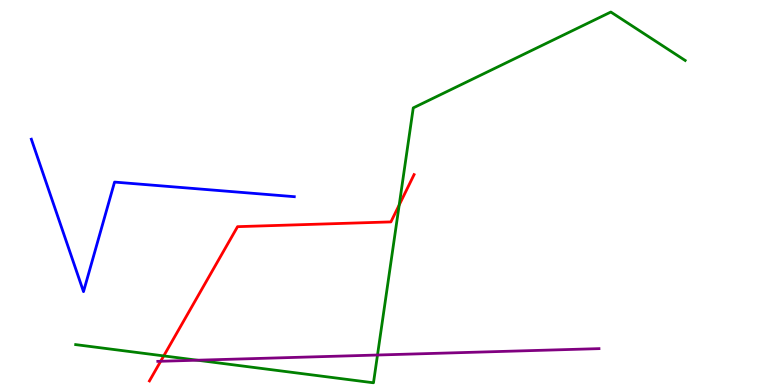[{'lines': ['blue', 'red'], 'intersections': []}, {'lines': ['green', 'red'], 'intersections': [{'x': 2.11, 'y': 0.756}, {'x': 5.15, 'y': 4.68}]}, {'lines': ['purple', 'red'], 'intersections': [{'x': 2.07, 'y': 0.616}]}, {'lines': ['blue', 'green'], 'intersections': []}, {'lines': ['blue', 'purple'], 'intersections': []}, {'lines': ['green', 'purple'], 'intersections': [{'x': 2.55, 'y': 0.644}, {'x': 4.87, 'y': 0.779}]}]